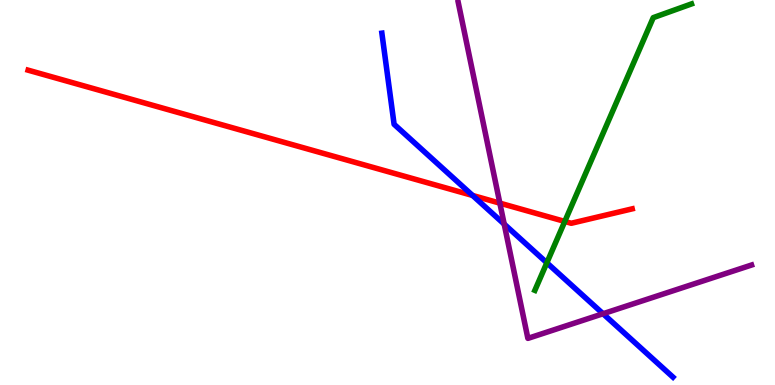[{'lines': ['blue', 'red'], 'intersections': [{'x': 6.1, 'y': 4.92}]}, {'lines': ['green', 'red'], 'intersections': [{'x': 7.29, 'y': 4.25}]}, {'lines': ['purple', 'red'], 'intersections': [{'x': 6.45, 'y': 4.72}]}, {'lines': ['blue', 'green'], 'intersections': [{'x': 7.06, 'y': 3.17}]}, {'lines': ['blue', 'purple'], 'intersections': [{'x': 6.51, 'y': 4.18}, {'x': 7.78, 'y': 1.85}]}, {'lines': ['green', 'purple'], 'intersections': []}]